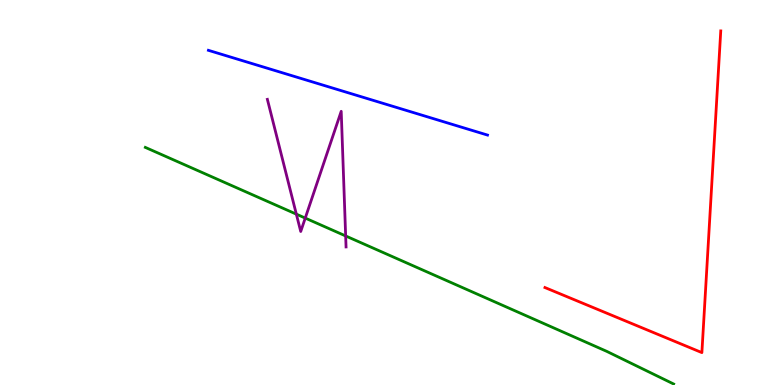[{'lines': ['blue', 'red'], 'intersections': []}, {'lines': ['green', 'red'], 'intersections': []}, {'lines': ['purple', 'red'], 'intersections': []}, {'lines': ['blue', 'green'], 'intersections': []}, {'lines': ['blue', 'purple'], 'intersections': []}, {'lines': ['green', 'purple'], 'intersections': [{'x': 3.82, 'y': 4.44}, {'x': 3.94, 'y': 4.34}, {'x': 4.46, 'y': 3.87}]}]